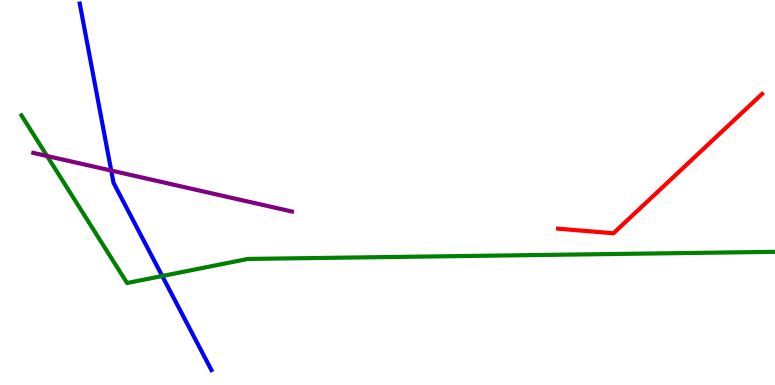[{'lines': ['blue', 'red'], 'intersections': []}, {'lines': ['green', 'red'], 'intersections': []}, {'lines': ['purple', 'red'], 'intersections': []}, {'lines': ['blue', 'green'], 'intersections': [{'x': 2.09, 'y': 2.83}]}, {'lines': ['blue', 'purple'], 'intersections': [{'x': 1.43, 'y': 5.57}]}, {'lines': ['green', 'purple'], 'intersections': [{'x': 0.607, 'y': 5.95}]}]